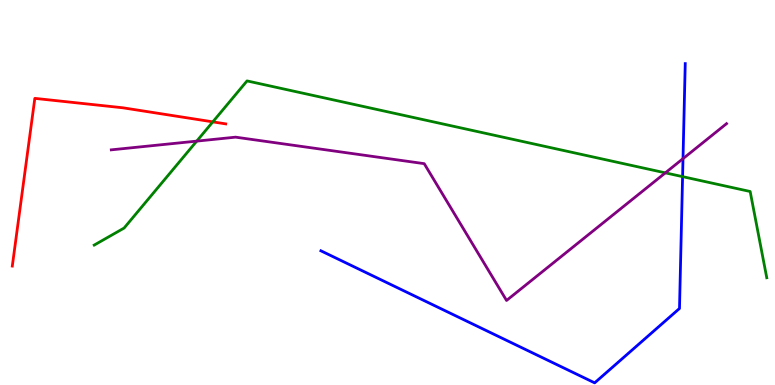[{'lines': ['blue', 'red'], 'intersections': []}, {'lines': ['green', 'red'], 'intersections': [{'x': 2.75, 'y': 6.83}]}, {'lines': ['purple', 'red'], 'intersections': []}, {'lines': ['blue', 'green'], 'intersections': [{'x': 8.81, 'y': 5.41}]}, {'lines': ['blue', 'purple'], 'intersections': [{'x': 8.81, 'y': 5.88}]}, {'lines': ['green', 'purple'], 'intersections': [{'x': 2.54, 'y': 6.33}, {'x': 8.59, 'y': 5.51}]}]